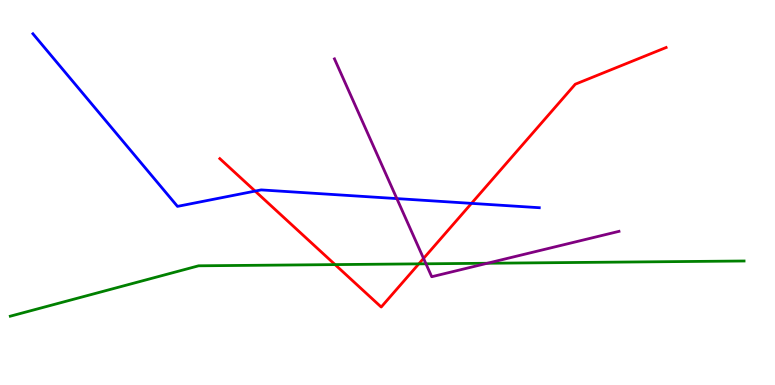[{'lines': ['blue', 'red'], 'intersections': [{'x': 3.29, 'y': 5.04}, {'x': 6.08, 'y': 4.72}]}, {'lines': ['green', 'red'], 'intersections': [{'x': 4.32, 'y': 3.13}, {'x': 5.4, 'y': 3.15}]}, {'lines': ['purple', 'red'], 'intersections': [{'x': 5.47, 'y': 3.29}]}, {'lines': ['blue', 'green'], 'intersections': []}, {'lines': ['blue', 'purple'], 'intersections': [{'x': 5.12, 'y': 4.84}]}, {'lines': ['green', 'purple'], 'intersections': [{'x': 5.5, 'y': 3.15}, {'x': 6.29, 'y': 3.16}]}]